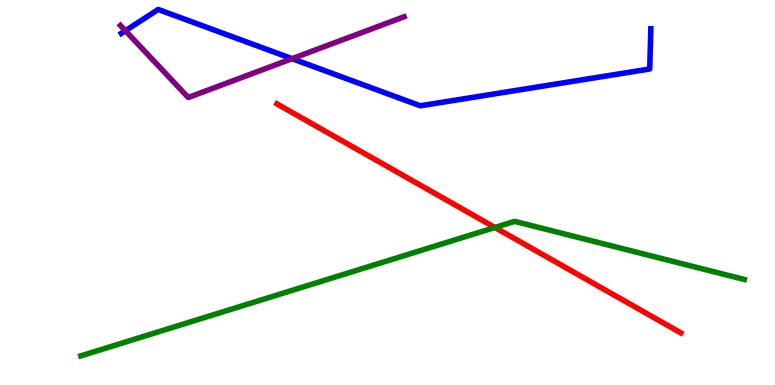[{'lines': ['blue', 'red'], 'intersections': []}, {'lines': ['green', 'red'], 'intersections': [{'x': 6.39, 'y': 4.09}]}, {'lines': ['purple', 'red'], 'intersections': []}, {'lines': ['blue', 'green'], 'intersections': []}, {'lines': ['blue', 'purple'], 'intersections': [{'x': 1.62, 'y': 9.2}, {'x': 3.77, 'y': 8.48}]}, {'lines': ['green', 'purple'], 'intersections': []}]